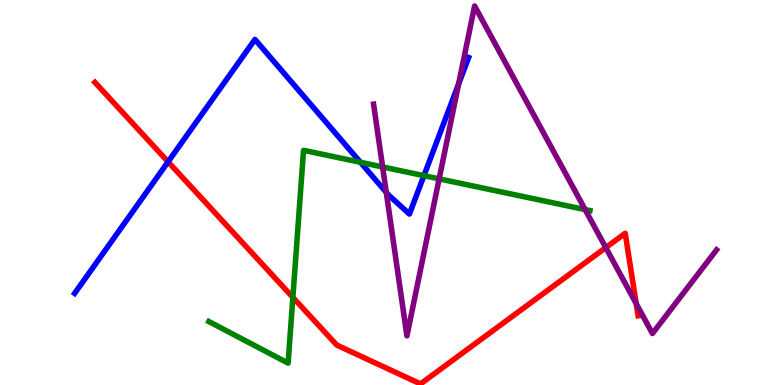[{'lines': ['blue', 'red'], 'intersections': [{'x': 2.17, 'y': 5.8}]}, {'lines': ['green', 'red'], 'intersections': [{'x': 3.78, 'y': 2.28}]}, {'lines': ['purple', 'red'], 'intersections': [{'x': 7.82, 'y': 3.57}, {'x': 8.21, 'y': 2.11}]}, {'lines': ['blue', 'green'], 'intersections': [{'x': 4.65, 'y': 5.78}, {'x': 5.47, 'y': 5.44}]}, {'lines': ['blue', 'purple'], 'intersections': [{'x': 4.98, 'y': 5.0}, {'x': 5.92, 'y': 7.82}]}, {'lines': ['green', 'purple'], 'intersections': [{'x': 4.94, 'y': 5.66}, {'x': 5.67, 'y': 5.35}, {'x': 7.55, 'y': 4.56}]}]